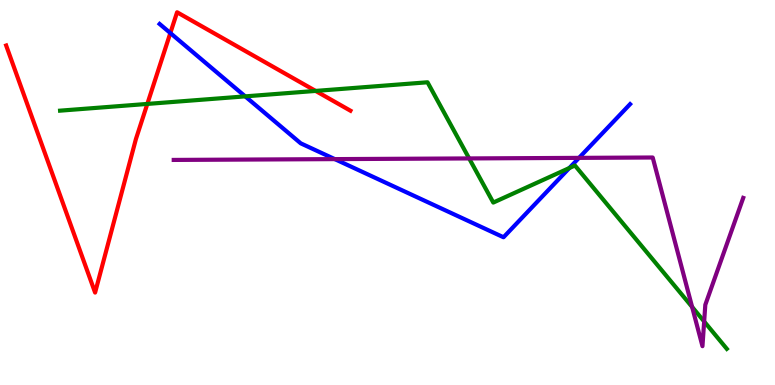[{'lines': ['blue', 'red'], 'intersections': [{'x': 2.2, 'y': 9.14}]}, {'lines': ['green', 'red'], 'intersections': [{'x': 1.9, 'y': 7.3}, {'x': 4.07, 'y': 7.64}]}, {'lines': ['purple', 'red'], 'intersections': []}, {'lines': ['blue', 'green'], 'intersections': [{'x': 3.16, 'y': 7.5}, {'x': 7.35, 'y': 5.64}]}, {'lines': ['blue', 'purple'], 'intersections': [{'x': 4.32, 'y': 5.87}, {'x': 7.47, 'y': 5.9}]}, {'lines': ['green', 'purple'], 'intersections': [{'x': 6.05, 'y': 5.88}, {'x': 8.93, 'y': 2.03}, {'x': 9.09, 'y': 1.65}]}]